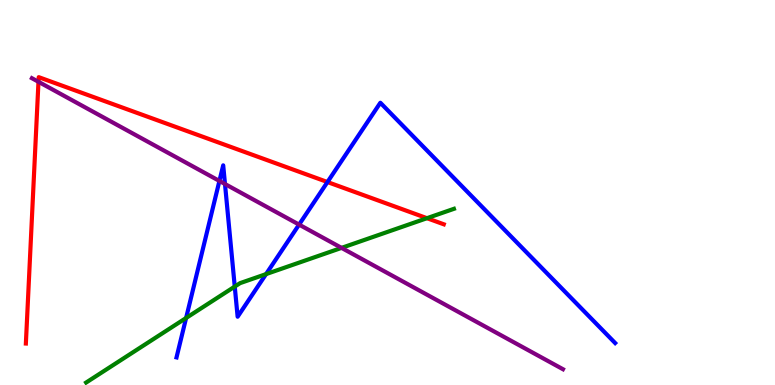[{'lines': ['blue', 'red'], 'intersections': [{'x': 4.23, 'y': 5.27}]}, {'lines': ['green', 'red'], 'intersections': [{'x': 5.51, 'y': 4.33}]}, {'lines': ['purple', 'red'], 'intersections': [{'x': 0.496, 'y': 7.88}]}, {'lines': ['blue', 'green'], 'intersections': [{'x': 2.4, 'y': 1.74}, {'x': 3.03, 'y': 2.56}, {'x': 3.43, 'y': 2.88}]}, {'lines': ['blue', 'purple'], 'intersections': [{'x': 2.83, 'y': 5.3}, {'x': 2.9, 'y': 5.22}, {'x': 3.86, 'y': 4.17}]}, {'lines': ['green', 'purple'], 'intersections': [{'x': 4.41, 'y': 3.56}]}]